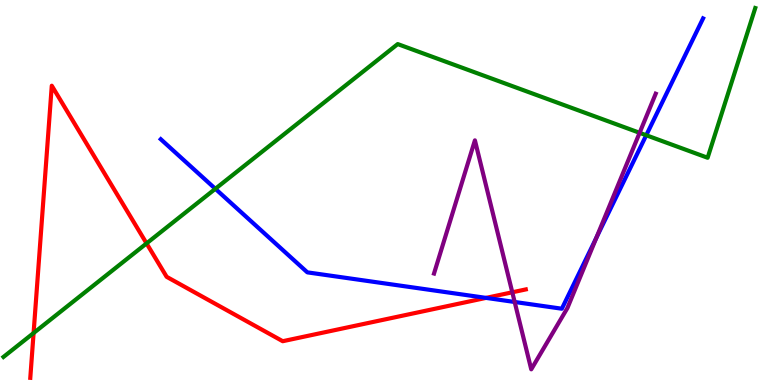[{'lines': ['blue', 'red'], 'intersections': [{'x': 6.27, 'y': 2.26}]}, {'lines': ['green', 'red'], 'intersections': [{'x': 0.433, 'y': 1.35}, {'x': 1.89, 'y': 3.68}]}, {'lines': ['purple', 'red'], 'intersections': [{'x': 6.61, 'y': 2.41}]}, {'lines': ['blue', 'green'], 'intersections': [{'x': 2.78, 'y': 5.1}, {'x': 8.34, 'y': 6.49}]}, {'lines': ['blue', 'purple'], 'intersections': [{'x': 6.64, 'y': 2.16}, {'x': 7.7, 'y': 3.83}]}, {'lines': ['green', 'purple'], 'intersections': [{'x': 8.25, 'y': 6.55}]}]